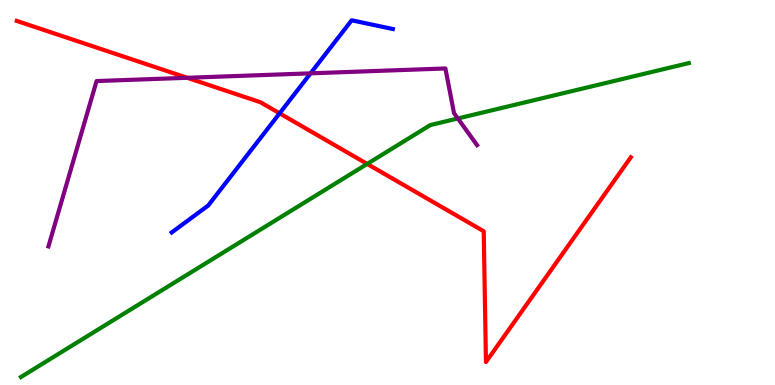[{'lines': ['blue', 'red'], 'intersections': [{'x': 3.61, 'y': 7.06}]}, {'lines': ['green', 'red'], 'intersections': [{'x': 4.74, 'y': 5.74}]}, {'lines': ['purple', 'red'], 'intersections': [{'x': 2.42, 'y': 7.98}]}, {'lines': ['blue', 'green'], 'intersections': []}, {'lines': ['blue', 'purple'], 'intersections': [{'x': 4.01, 'y': 8.1}]}, {'lines': ['green', 'purple'], 'intersections': [{'x': 5.91, 'y': 6.92}]}]